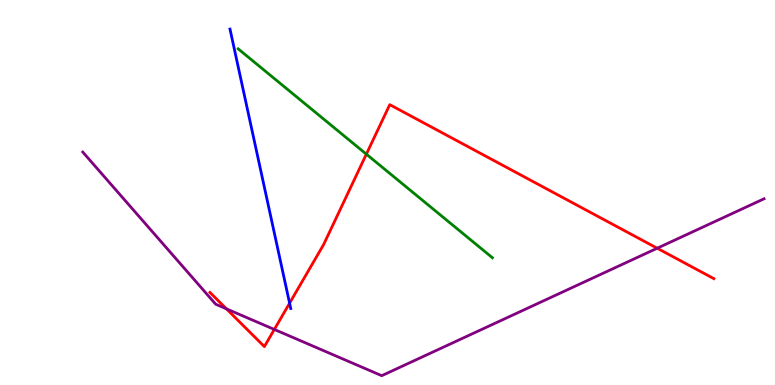[{'lines': ['blue', 'red'], 'intersections': [{'x': 3.74, 'y': 2.13}]}, {'lines': ['green', 'red'], 'intersections': [{'x': 4.73, 'y': 6.0}]}, {'lines': ['purple', 'red'], 'intersections': [{'x': 2.92, 'y': 1.98}, {'x': 3.54, 'y': 1.44}, {'x': 8.48, 'y': 3.55}]}, {'lines': ['blue', 'green'], 'intersections': []}, {'lines': ['blue', 'purple'], 'intersections': []}, {'lines': ['green', 'purple'], 'intersections': []}]